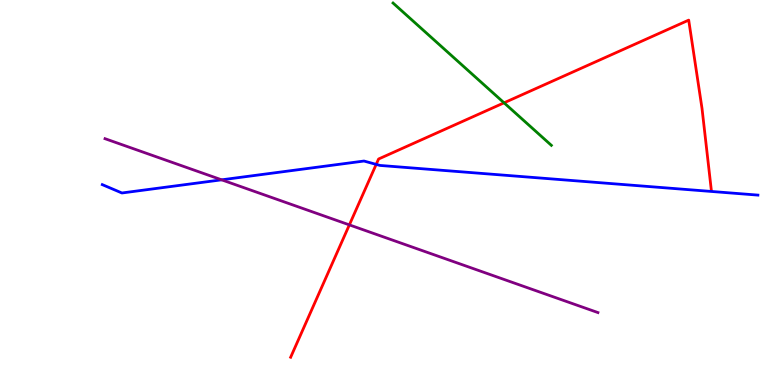[{'lines': ['blue', 'red'], 'intersections': [{'x': 4.85, 'y': 5.73}]}, {'lines': ['green', 'red'], 'intersections': [{'x': 6.5, 'y': 7.33}]}, {'lines': ['purple', 'red'], 'intersections': [{'x': 4.51, 'y': 4.16}]}, {'lines': ['blue', 'green'], 'intersections': []}, {'lines': ['blue', 'purple'], 'intersections': [{'x': 2.86, 'y': 5.33}]}, {'lines': ['green', 'purple'], 'intersections': []}]